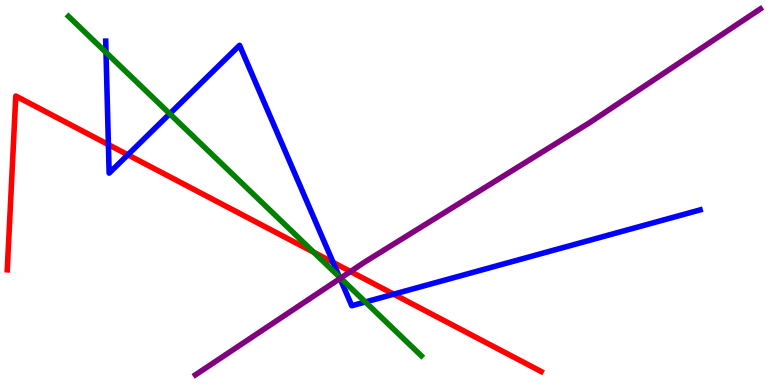[{'lines': ['blue', 'red'], 'intersections': [{'x': 1.4, 'y': 6.24}, {'x': 1.65, 'y': 5.98}, {'x': 4.3, 'y': 3.18}, {'x': 5.08, 'y': 2.36}]}, {'lines': ['green', 'red'], 'intersections': [{'x': 4.05, 'y': 3.45}]}, {'lines': ['purple', 'red'], 'intersections': [{'x': 4.52, 'y': 2.95}]}, {'lines': ['blue', 'green'], 'intersections': [{'x': 1.37, 'y': 8.64}, {'x': 2.19, 'y': 7.05}, {'x': 4.38, 'y': 2.81}, {'x': 4.71, 'y': 2.16}]}, {'lines': ['blue', 'purple'], 'intersections': [{'x': 4.39, 'y': 2.77}]}, {'lines': ['green', 'purple'], 'intersections': [{'x': 4.39, 'y': 2.78}]}]